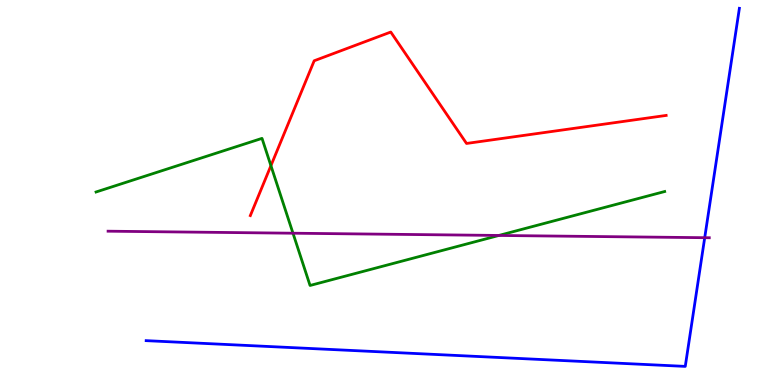[{'lines': ['blue', 'red'], 'intersections': []}, {'lines': ['green', 'red'], 'intersections': [{'x': 3.5, 'y': 5.7}]}, {'lines': ['purple', 'red'], 'intersections': []}, {'lines': ['blue', 'green'], 'intersections': []}, {'lines': ['blue', 'purple'], 'intersections': [{'x': 9.09, 'y': 3.83}]}, {'lines': ['green', 'purple'], 'intersections': [{'x': 3.78, 'y': 3.94}, {'x': 6.44, 'y': 3.88}]}]